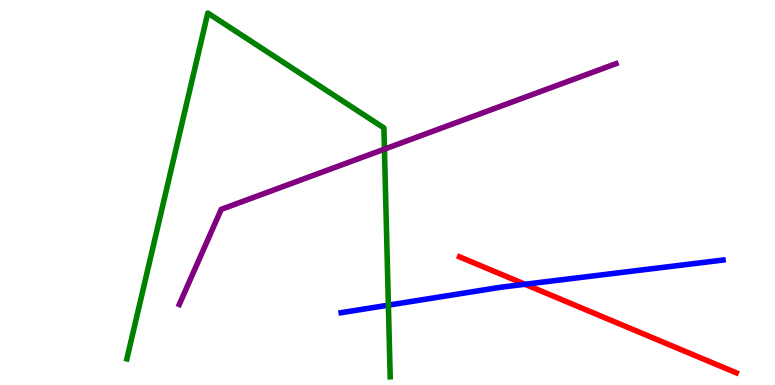[{'lines': ['blue', 'red'], 'intersections': [{'x': 6.77, 'y': 2.62}]}, {'lines': ['green', 'red'], 'intersections': []}, {'lines': ['purple', 'red'], 'intersections': []}, {'lines': ['blue', 'green'], 'intersections': [{'x': 5.01, 'y': 2.07}]}, {'lines': ['blue', 'purple'], 'intersections': []}, {'lines': ['green', 'purple'], 'intersections': [{'x': 4.96, 'y': 6.13}]}]